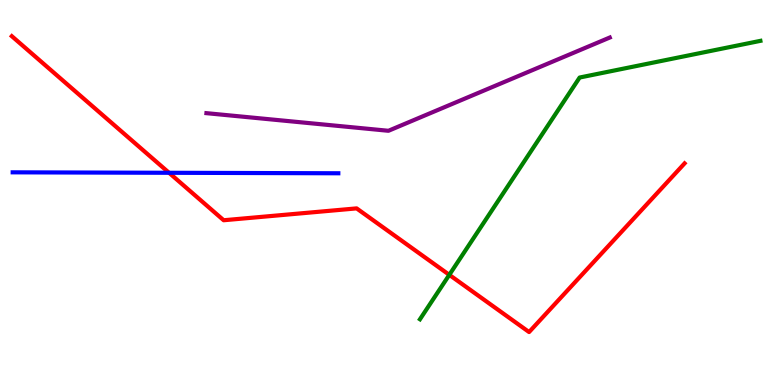[{'lines': ['blue', 'red'], 'intersections': [{'x': 2.18, 'y': 5.51}]}, {'lines': ['green', 'red'], 'intersections': [{'x': 5.8, 'y': 2.86}]}, {'lines': ['purple', 'red'], 'intersections': []}, {'lines': ['blue', 'green'], 'intersections': []}, {'lines': ['blue', 'purple'], 'intersections': []}, {'lines': ['green', 'purple'], 'intersections': []}]